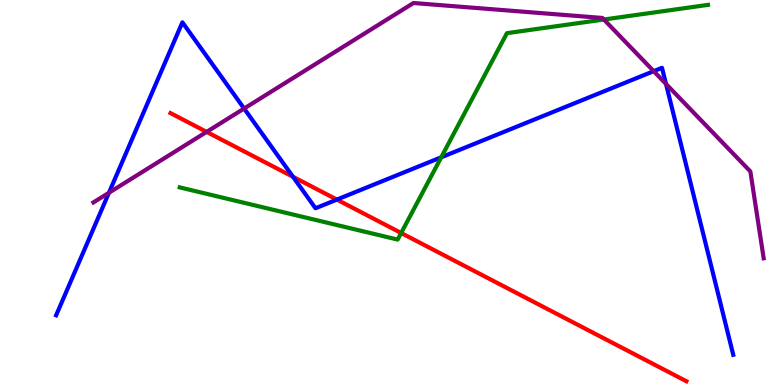[{'lines': ['blue', 'red'], 'intersections': [{'x': 3.78, 'y': 5.41}, {'x': 4.35, 'y': 4.82}]}, {'lines': ['green', 'red'], 'intersections': [{'x': 5.18, 'y': 3.95}]}, {'lines': ['purple', 'red'], 'intersections': [{'x': 2.67, 'y': 6.57}]}, {'lines': ['blue', 'green'], 'intersections': [{'x': 5.69, 'y': 5.91}]}, {'lines': ['blue', 'purple'], 'intersections': [{'x': 1.41, 'y': 4.99}, {'x': 3.15, 'y': 7.18}, {'x': 8.43, 'y': 8.15}, {'x': 8.59, 'y': 7.82}]}, {'lines': ['green', 'purple'], 'intersections': [{'x': 7.79, 'y': 9.49}]}]